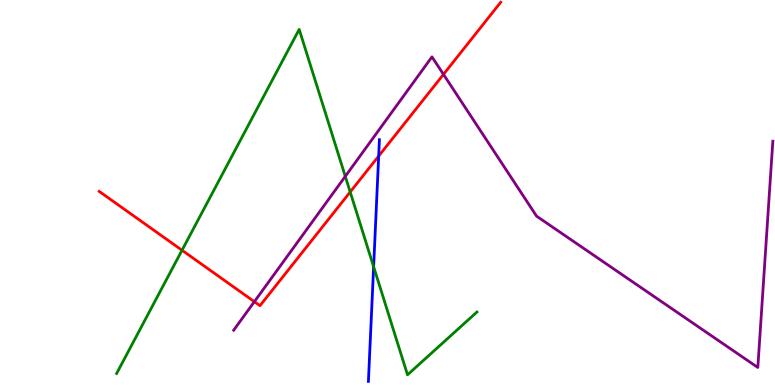[{'lines': ['blue', 'red'], 'intersections': [{'x': 4.89, 'y': 5.95}]}, {'lines': ['green', 'red'], 'intersections': [{'x': 2.35, 'y': 3.5}, {'x': 4.52, 'y': 5.01}]}, {'lines': ['purple', 'red'], 'intersections': [{'x': 3.28, 'y': 2.16}, {'x': 5.72, 'y': 8.07}]}, {'lines': ['blue', 'green'], 'intersections': [{'x': 4.82, 'y': 3.07}]}, {'lines': ['blue', 'purple'], 'intersections': []}, {'lines': ['green', 'purple'], 'intersections': [{'x': 4.46, 'y': 5.42}]}]